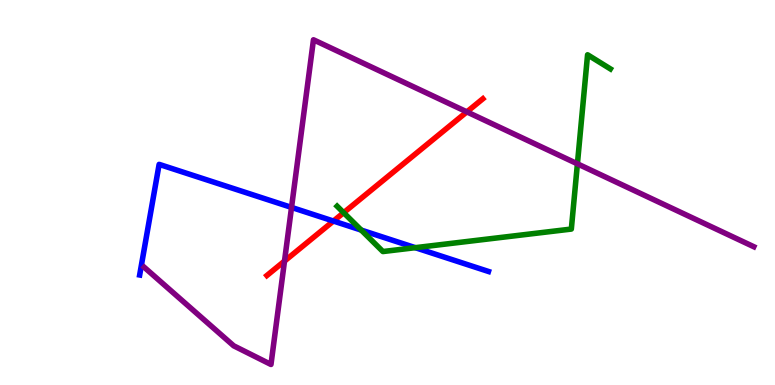[{'lines': ['blue', 'red'], 'intersections': [{'x': 4.3, 'y': 4.26}]}, {'lines': ['green', 'red'], 'intersections': [{'x': 4.43, 'y': 4.48}]}, {'lines': ['purple', 'red'], 'intersections': [{'x': 3.67, 'y': 3.22}, {'x': 6.02, 'y': 7.09}]}, {'lines': ['blue', 'green'], 'intersections': [{'x': 4.66, 'y': 4.02}, {'x': 5.36, 'y': 3.57}]}, {'lines': ['blue', 'purple'], 'intersections': [{'x': 3.76, 'y': 4.61}]}, {'lines': ['green', 'purple'], 'intersections': [{'x': 7.45, 'y': 5.74}]}]